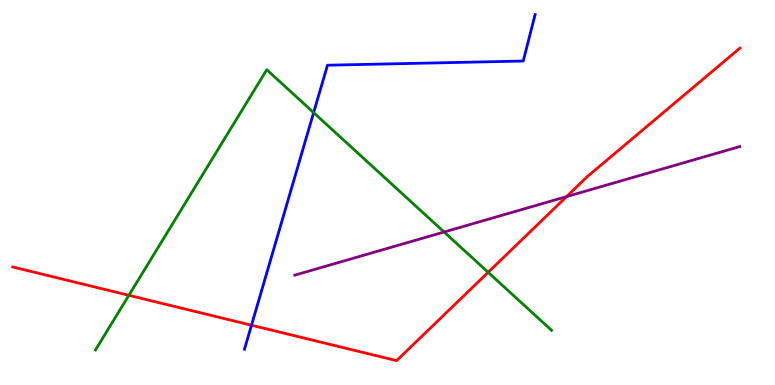[{'lines': ['blue', 'red'], 'intersections': [{'x': 3.24, 'y': 1.55}]}, {'lines': ['green', 'red'], 'intersections': [{'x': 1.66, 'y': 2.33}, {'x': 6.3, 'y': 2.93}]}, {'lines': ['purple', 'red'], 'intersections': [{'x': 7.31, 'y': 4.89}]}, {'lines': ['blue', 'green'], 'intersections': [{'x': 4.05, 'y': 7.08}]}, {'lines': ['blue', 'purple'], 'intersections': []}, {'lines': ['green', 'purple'], 'intersections': [{'x': 5.73, 'y': 3.97}]}]